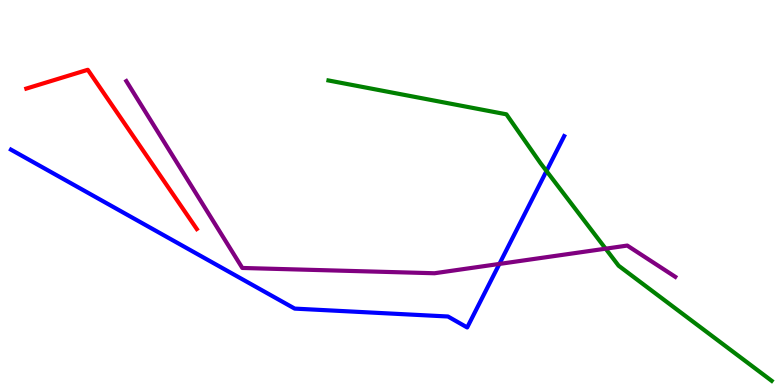[{'lines': ['blue', 'red'], 'intersections': []}, {'lines': ['green', 'red'], 'intersections': []}, {'lines': ['purple', 'red'], 'intersections': []}, {'lines': ['blue', 'green'], 'intersections': [{'x': 7.05, 'y': 5.56}]}, {'lines': ['blue', 'purple'], 'intersections': [{'x': 6.44, 'y': 3.14}]}, {'lines': ['green', 'purple'], 'intersections': [{'x': 7.81, 'y': 3.54}]}]